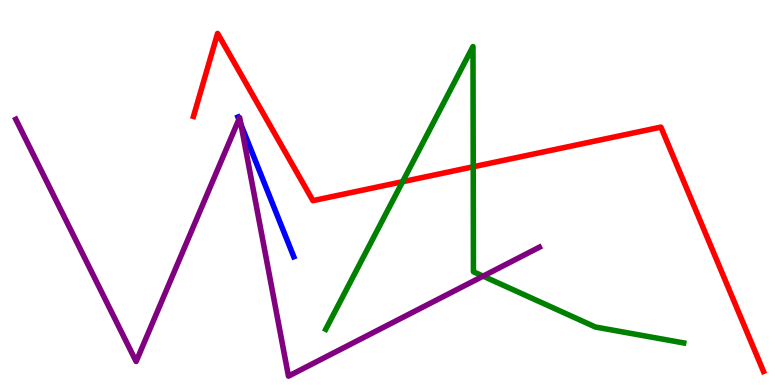[{'lines': ['blue', 'red'], 'intersections': []}, {'lines': ['green', 'red'], 'intersections': [{'x': 5.19, 'y': 5.28}, {'x': 6.11, 'y': 5.67}]}, {'lines': ['purple', 'red'], 'intersections': []}, {'lines': ['blue', 'green'], 'intersections': []}, {'lines': ['blue', 'purple'], 'intersections': [{'x': 3.08, 'y': 6.9}, {'x': 3.11, 'y': 6.76}]}, {'lines': ['green', 'purple'], 'intersections': [{'x': 6.23, 'y': 2.83}]}]